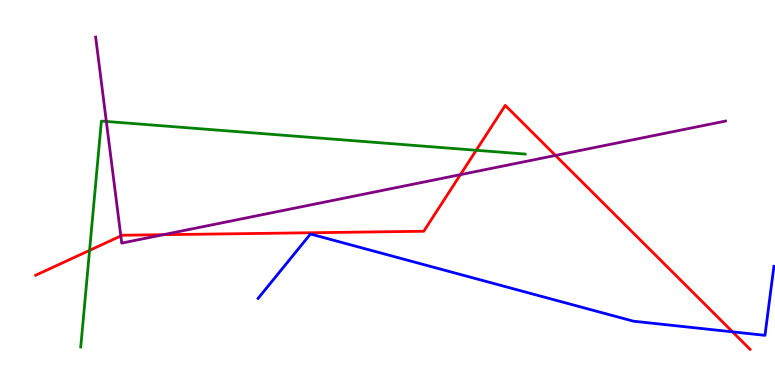[{'lines': ['blue', 'red'], 'intersections': [{'x': 9.45, 'y': 1.38}]}, {'lines': ['green', 'red'], 'intersections': [{'x': 1.16, 'y': 3.5}, {'x': 6.14, 'y': 6.1}]}, {'lines': ['purple', 'red'], 'intersections': [{'x': 1.56, 'y': 3.87}, {'x': 2.11, 'y': 3.9}, {'x': 5.94, 'y': 5.46}, {'x': 7.17, 'y': 5.96}]}, {'lines': ['blue', 'green'], 'intersections': []}, {'lines': ['blue', 'purple'], 'intersections': []}, {'lines': ['green', 'purple'], 'intersections': [{'x': 1.37, 'y': 6.85}]}]